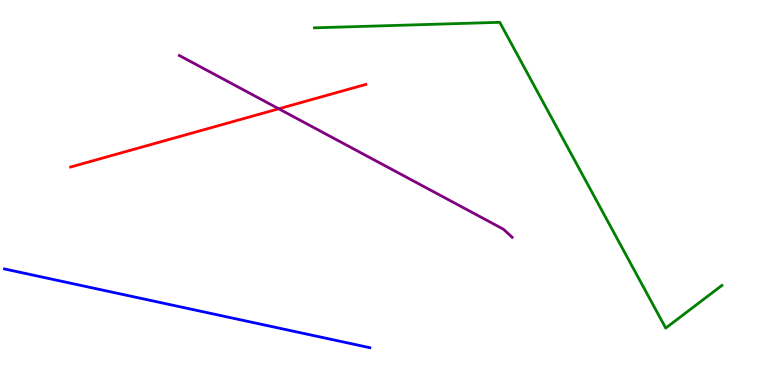[{'lines': ['blue', 'red'], 'intersections': []}, {'lines': ['green', 'red'], 'intersections': []}, {'lines': ['purple', 'red'], 'intersections': [{'x': 3.6, 'y': 7.17}]}, {'lines': ['blue', 'green'], 'intersections': []}, {'lines': ['blue', 'purple'], 'intersections': []}, {'lines': ['green', 'purple'], 'intersections': []}]